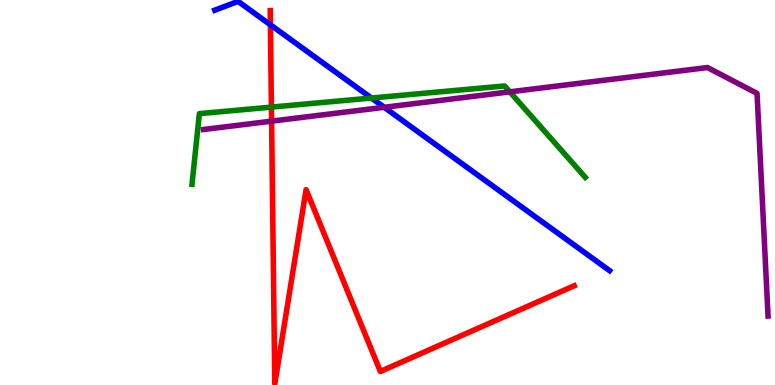[{'lines': ['blue', 'red'], 'intersections': [{'x': 3.49, 'y': 9.36}]}, {'lines': ['green', 'red'], 'intersections': [{'x': 3.5, 'y': 7.22}]}, {'lines': ['purple', 'red'], 'intersections': [{'x': 3.5, 'y': 6.85}]}, {'lines': ['blue', 'green'], 'intersections': [{'x': 4.79, 'y': 7.45}]}, {'lines': ['blue', 'purple'], 'intersections': [{'x': 4.96, 'y': 7.21}]}, {'lines': ['green', 'purple'], 'intersections': [{'x': 6.58, 'y': 7.61}]}]